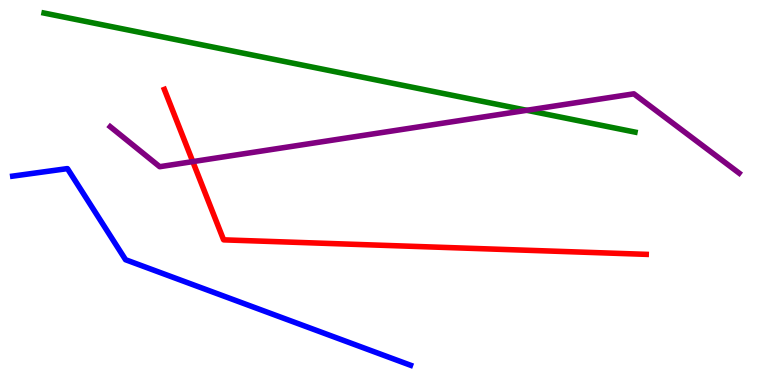[{'lines': ['blue', 'red'], 'intersections': []}, {'lines': ['green', 'red'], 'intersections': []}, {'lines': ['purple', 'red'], 'intersections': [{'x': 2.49, 'y': 5.8}]}, {'lines': ['blue', 'green'], 'intersections': []}, {'lines': ['blue', 'purple'], 'intersections': []}, {'lines': ['green', 'purple'], 'intersections': [{'x': 6.8, 'y': 7.14}]}]